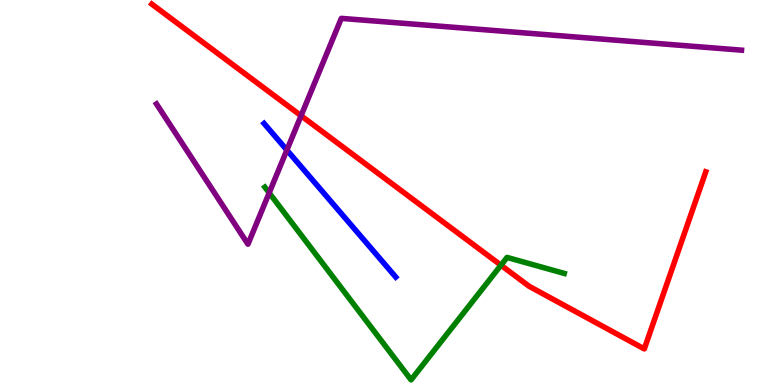[{'lines': ['blue', 'red'], 'intersections': []}, {'lines': ['green', 'red'], 'intersections': [{'x': 6.46, 'y': 3.11}]}, {'lines': ['purple', 'red'], 'intersections': [{'x': 3.88, 'y': 6.99}]}, {'lines': ['blue', 'green'], 'intersections': []}, {'lines': ['blue', 'purple'], 'intersections': [{'x': 3.7, 'y': 6.1}]}, {'lines': ['green', 'purple'], 'intersections': [{'x': 3.47, 'y': 4.99}]}]